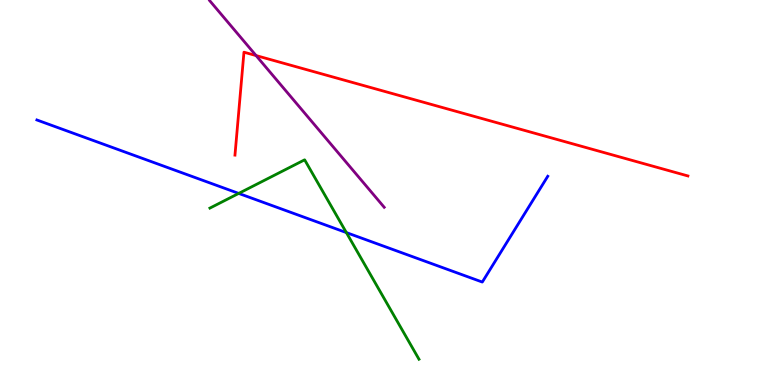[{'lines': ['blue', 'red'], 'intersections': []}, {'lines': ['green', 'red'], 'intersections': []}, {'lines': ['purple', 'red'], 'intersections': [{'x': 3.3, 'y': 8.56}]}, {'lines': ['blue', 'green'], 'intersections': [{'x': 3.08, 'y': 4.98}, {'x': 4.47, 'y': 3.96}]}, {'lines': ['blue', 'purple'], 'intersections': []}, {'lines': ['green', 'purple'], 'intersections': []}]